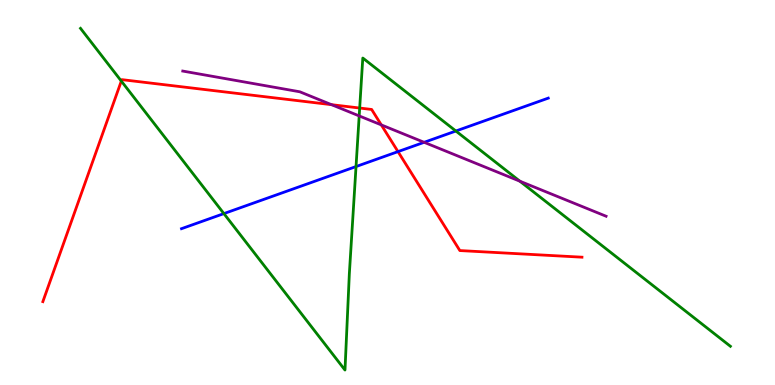[{'lines': ['blue', 'red'], 'intersections': [{'x': 5.14, 'y': 6.06}]}, {'lines': ['green', 'red'], 'intersections': [{'x': 1.57, 'y': 7.89}, {'x': 4.64, 'y': 7.19}]}, {'lines': ['purple', 'red'], 'intersections': [{'x': 4.28, 'y': 7.28}, {'x': 4.92, 'y': 6.76}]}, {'lines': ['blue', 'green'], 'intersections': [{'x': 2.89, 'y': 4.45}, {'x': 4.59, 'y': 5.67}, {'x': 5.88, 'y': 6.6}]}, {'lines': ['blue', 'purple'], 'intersections': [{'x': 5.47, 'y': 6.3}]}, {'lines': ['green', 'purple'], 'intersections': [{'x': 4.63, 'y': 6.99}, {'x': 6.71, 'y': 5.29}]}]